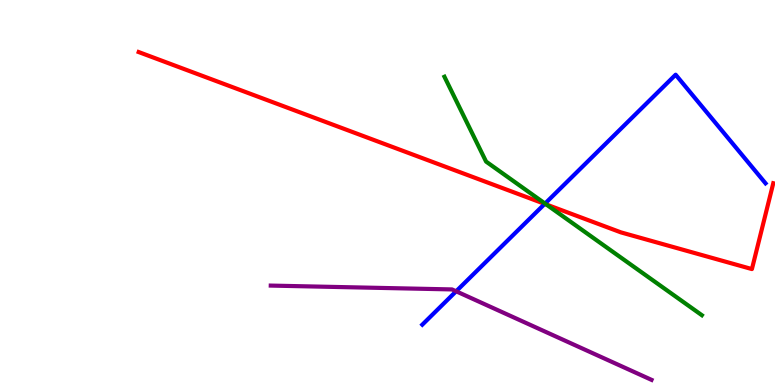[{'lines': ['blue', 'red'], 'intersections': [{'x': 7.03, 'y': 4.7}]}, {'lines': ['green', 'red'], 'intersections': [{'x': 7.05, 'y': 4.69}]}, {'lines': ['purple', 'red'], 'intersections': []}, {'lines': ['blue', 'green'], 'intersections': [{'x': 7.03, 'y': 4.71}]}, {'lines': ['blue', 'purple'], 'intersections': [{'x': 5.89, 'y': 2.43}]}, {'lines': ['green', 'purple'], 'intersections': []}]